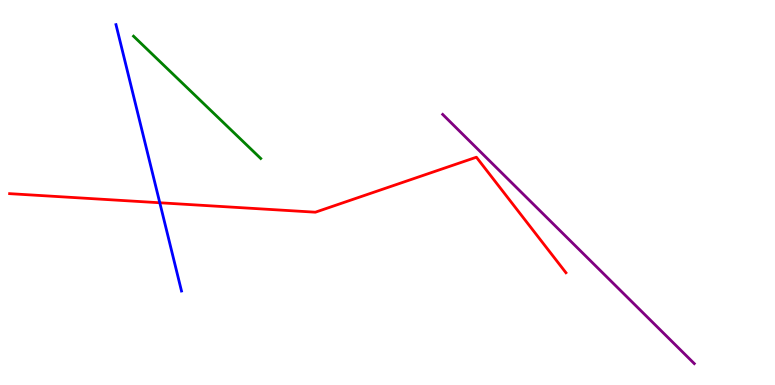[{'lines': ['blue', 'red'], 'intersections': [{'x': 2.06, 'y': 4.73}]}, {'lines': ['green', 'red'], 'intersections': []}, {'lines': ['purple', 'red'], 'intersections': []}, {'lines': ['blue', 'green'], 'intersections': []}, {'lines': ['blue', 'purple'], 'intersections': []}, {'lines': ['green', 'purple'], 'intersections': []}]